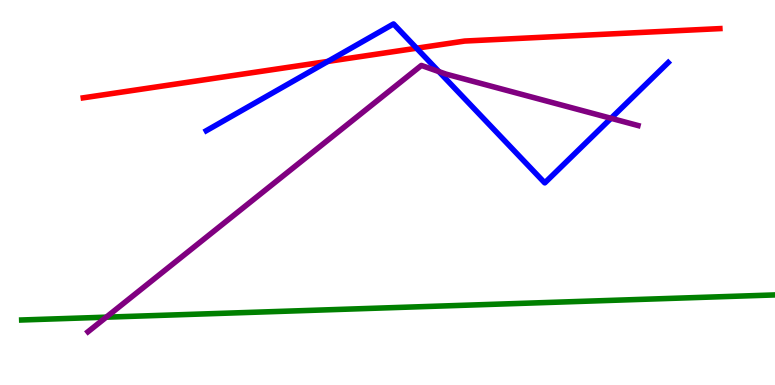[{'lines': ['blue', 'red'], 'intersections': [{'x': 4.23, 'y': 8.4}, {'x': 5.38, 'y': 8.75}]}, {'lines': ['green', 'red'], 'intersections': []}, {'lines': ['purple', 'red'], 'intersections': []}, {'lines': ['blue', 'green'], 'intersections': []}, {'lines': ['blue', 'purple'], 'intersections': [{'x': 5.66, 'y': 8.14}, {'x': 7.88, 'y': 6.93}]}, {'lines': ['green', 'purple'], 'intersections': [{'x': 1.37, 'y': 1.76}]}]